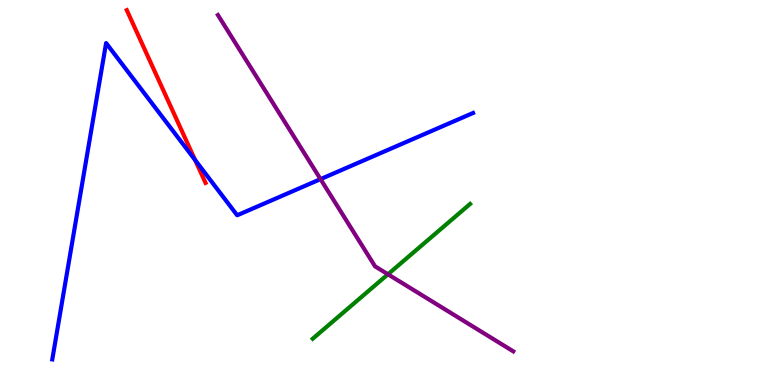[{'lines': ['blue', 'red'], 'intersections': [{'x': 2.52, 'y': 5.84}]}, {'lines': ['green', 'red'], 'intersections': []}, {'lines': ['purple', 'red'], 'intersections': []}, {'lines': ['blue', 'green'], 'intersections': []}, {'lines': ['blue', 'purple'], 'intersections': [{'x': 4.14, 'y': 5.35}]}, {'lines': ['green', 'purple'], 'intersections': [{'x': 5.01, 'y': 2.88}]}]